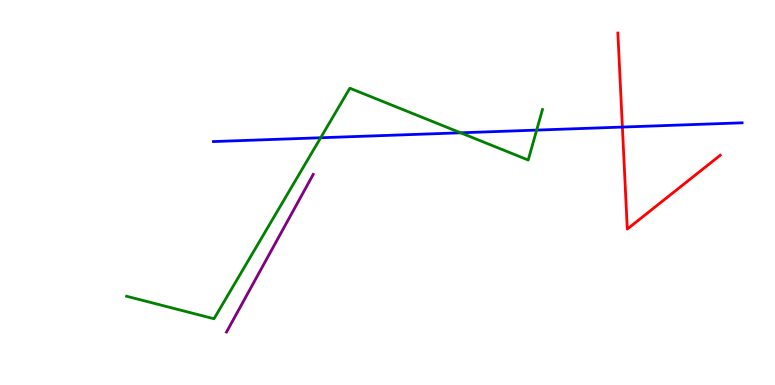[{'lines': ['blue', 'red'], 'intersections': [{'x': 8.03, 'y': 6.7}]}, {'lines': ['green', 'red'], 'intersections': []}, {'lines': ['purple', 'red'], 'intersections': []}, {'lines': ['blue', 'green'], 'intersections': [{'x': 4.14, 'y': 6.42}, {'x': 5.94, 'y': 6.55}, {'x': 6.92, 'y': 6.62}]}, {'lines': ['blue', 'purple'], 'intersections': []}, {'lines': ['green', 'purple'], 'intersections': []}]